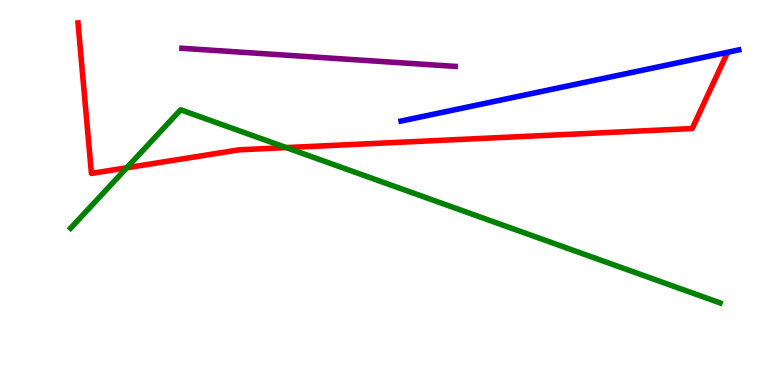[{'lines': ['blue', 'red'], 'intersections': []}, {'lines': ['green', 'red'], 'intersections': [{'x': 1.64, 'y': 5.64}, {'x': 3.69, 'y': 6.17}]}, {'lines': ['purple', 'red'], 'intersections': []}, {'lines': ['blue', 'green'], 'intersections': []}, {'lines': ['blue', 'purple'], 'intersections': []}, {'lines': ['green', 'purple'], 'intersections': []}]